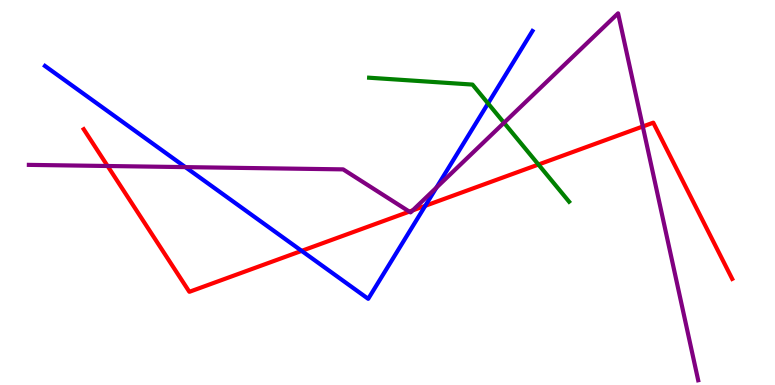[{'lines': ['blue', 'red'], 'intersections': [{'x': 3.89, 'y': 3.48}, {'x': 5.49, 'y': 4.65}]}, {'lines': ['green', 'red'], 'intersections': [{'x': 6.95, 'y': 5.73}]}, {'lines': ['purple', 'red'], 'intersections': [{'x': 1.39, 'y': 5.69}, {'x': 5.28, 'y': 4.5}, {'x': 5.32, 'y': 4.54}, {'x': 8.29, 'y': 6.71}]}, {'lines': ['blue', 'green'], 'intersections': [{'x': 6.3, 'y': 7.31}]}, {'lines': ['blue', 'purple'], 'intersections': [{'x': 2.39, 'y': 5.66}, {'x': 5.63, 'y': 5.13}]}, {'lines': ['green', 'purple'], 'intersections': [{'x': 6.5, 'y': 6.81}]}]